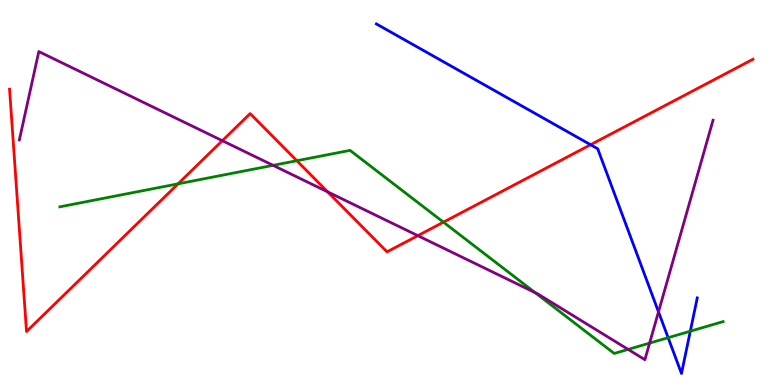[{'lines': ['blue', 'red'], 'intersections': [{'x': 7.62, 'y': 6.24}]}, {'lines': ['green', 'red'], 'intersections': [{'x': 2.3, 'y': 5.23}, {'x': 3.83, 'y': 5.83}, {'x': 5.72, 'y': 4.23}]}, {'lines': ['purple', 'red'], 'intersections': [{'x': 2.87, 'y': 6.35}, {'x': 4.23, 'y': 5.02}, {'x': 5.39, 'y': 3.88}]}, {'lines': ['blue', 'green'], 'intersections': [{'x': 8.62, 'y': 1.23}, {'x': 8.91, 'y': 1.4}]}, {'lines': ['blue', 'purple'], 'intersections': [{'x': 8.5, 'y': 1.9}]}, {'lines': ['green', 'purple'], 'intersections': [{'x': 3.52, 'y': 5.71}, {'x': 6.9, 'y': 2.4}, {'x': 8.1, 'y': 0.925}, {'x': 8.38, 'y': 1.09}]}]